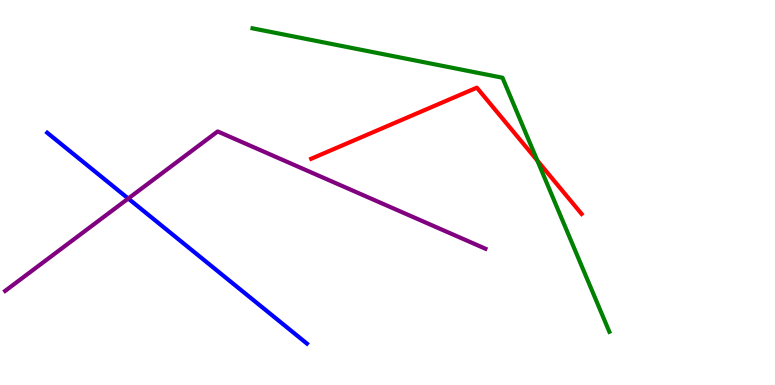[{'lines': ['blue', 'red'], 'intersections': []}, {'lines': ['green', 'red'], 'intersections': [{'x': 6.93, 'y': 5.83}]}, {'lines': ['purple', 'red'], 'intersections': []}, {'lines': ['blue', 'green'], 'intersections': []}, {'lines': ['blue', 'purple'], 'intersections': [{'x': 1.65, 'y': 4.84}]}, {'lines': ['green', 'purple'], 'intersections': []}]